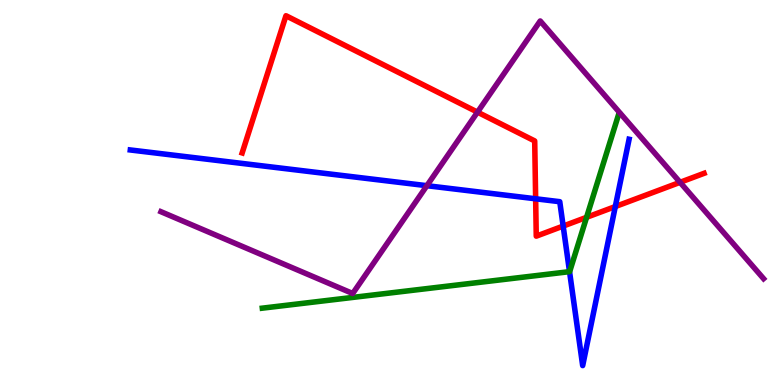[{'lines': ['blue', 'red'], 'intersections': [{'x': 6.91, 'y': 4.84}, {'x': 7.27, 'y': 4.13}, {'x': 7.94, 'y': 4.63}]}, {'lines': ['green', 'red'], 'intersections': [{'x': 7.57, 'y': 4.36}]}, {'lines': ['purple', 'red'], 'intersections': [{'x': 6.16, 'y': 7.09}, {'x': 8.78, 'y': 5.26}]}, {'lines': ['blue', 'green'], 'intersections': [{'x': 7.35, 'y': 2.94}]}, {'lines': ['blue', 'purple'], 'intersections': [{'x': 5.51, 'y': 5.18}]}, {'lines': ['green', 'purple'], 'intersections': []}]